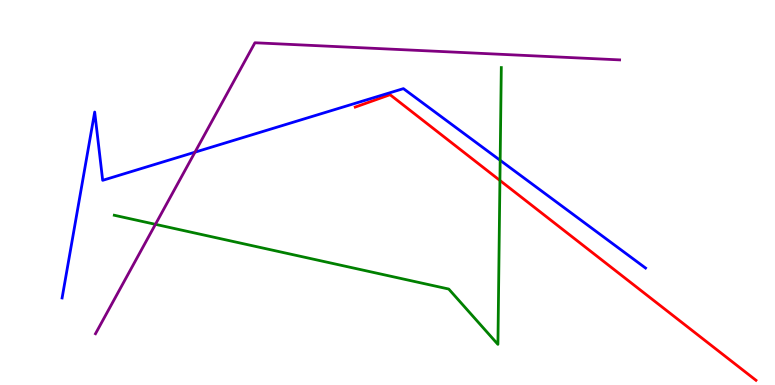[{'lines': ['blue', 'red'], 'intersections': []}, {'lines': ['green', 'red'], 'intersections': [{'x': 6.45, 'y': 5.31}]}, {'lines': ['purple', 'red'], 'intersections': []}, {'lines': ['blue', 'green'], 'intersections': [{'x': 6.45, 'y': 5.84}]}, {'lines': ['blue', 'purple'], 'intersections': [{'x': 2.52, 'y': 6.05}]}, {'lines': ['green', 'purple'], 'intersections': [{'x': 2.01, 'y': 4.17}]}]